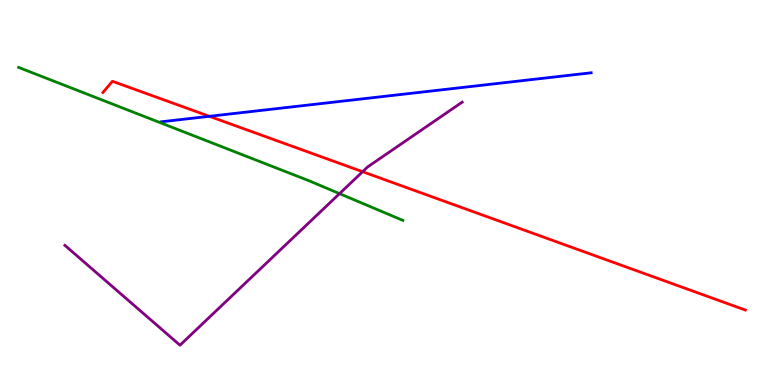[{'lines': ['blue', 'red'], 'intersections': [{'x': 2.7, 'y': 6.98}]}, {'lines': ['green', 'red'], 'intersections': []}, {'lines': ['purple', 'red'], 'intersections': [{'x': 4.68, 'y': 5.54}]}, {'lines': ['blue', 'green'], 'intersections': []}, {'lines': ['blue', 'purple'], 'intersections': []}, {'lines': ['green', 'purple'], 'intersections': [{'x': 4.38, 'y': 4.97}]}]